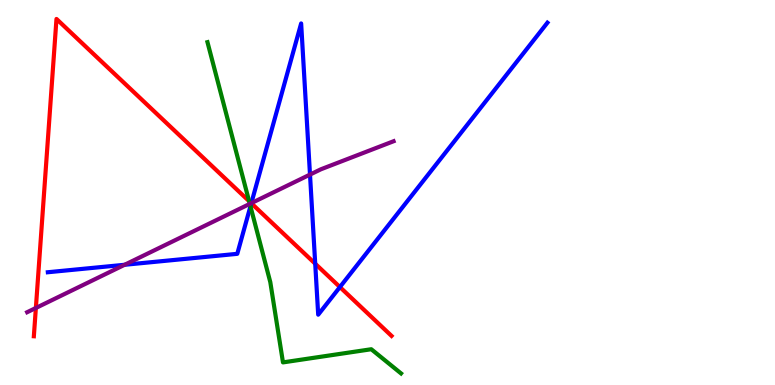[{'lines': ['blue', 'red'], 'intersections': [{'x': 3.24, 'y': 4.72}, {'x': 4.07, 'y': 3.15}, {'x': 4.39, 'y': 2.54}]}, {'lines': ['green', 'red'], 'intersections': [{'x': 3.21, 'y': 4.78}]}, {'lines': ['purple', 'red'], 'intersections': [{'x': 0.463, 'y': 2.0}, {'x': 3.24, 'y': 4.72}]}, {'lines': ['blue', 'green'], 'intersections': [{'x': 3.23, 'y': 4.64}]}, {'lines': ['blue', 'purple'], 'intersections': [{'x': 1.61, 'y': 3.12}, {'x': 3.24, 'y': 4.72}, {'x': 4.0, 'y': 5.47}]}, {'lines': ['green', 'purple'], 'intersections': [{'x': 3.22, 'y': 4.7}]}]